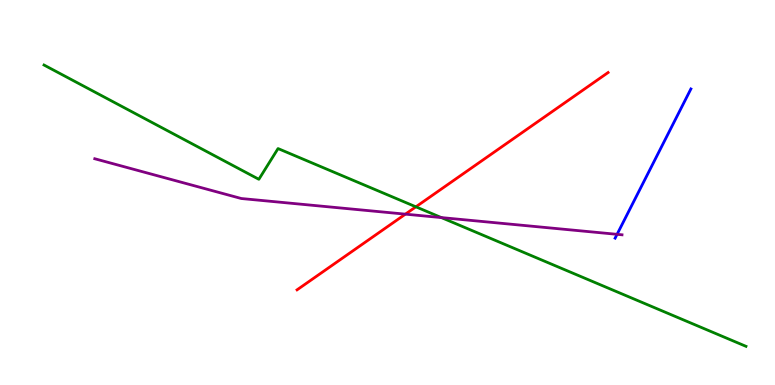[{'lines': ['blue', 'red'], 'intersections': []}, {'lines': ['green', 'red'], 'intersections': [{'x': 5.37, 'y': 4.63}]}, {'lines': ['purple', 'red'], 'intersections': [{'x': 5.23, 'y': 4.44}]}, {'lines': ['blue', 'green'], 'intersections': []}, {'lines': ['blue', 'purple'], 'intersections': [{'x': 7.96, 'y': 3.91}]}, {'lines': ['green', 'purple'], 'intersections': [{'x': 5.69, 'y': 4.35}]}]